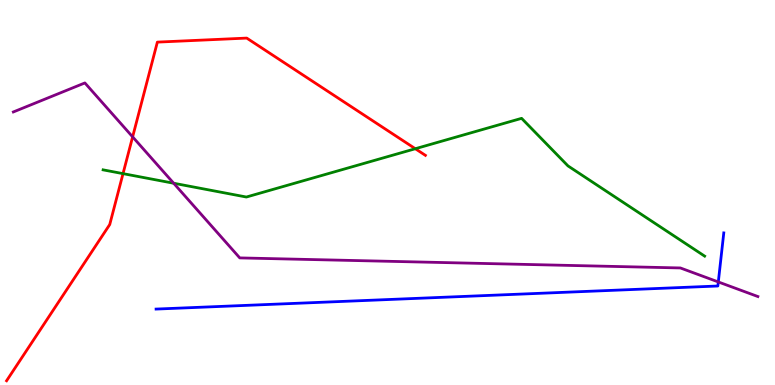[{'lines': ['blue', 'red'], 'intersections': []}, {'lines': ['green', 'red'], 'intersections': [{'x': 1.59, 'y': 5.49}, {'x': 5.36, 'y': 6.14}]}, {'lines': ['purple', 'red'], 'intersections': [{'x': 1.71, 'y': 6.44}]}, {'lines': ['blue', 'green'], 'intersections': []}, {'lines': ['blue', 'purple'], 'intersections': [{'x': 9.27, 'y': 2.68}]}, {'lines': ['green', 'purple'], 'intersections': [{'x': 2.24, 'y': 5.24}]}]